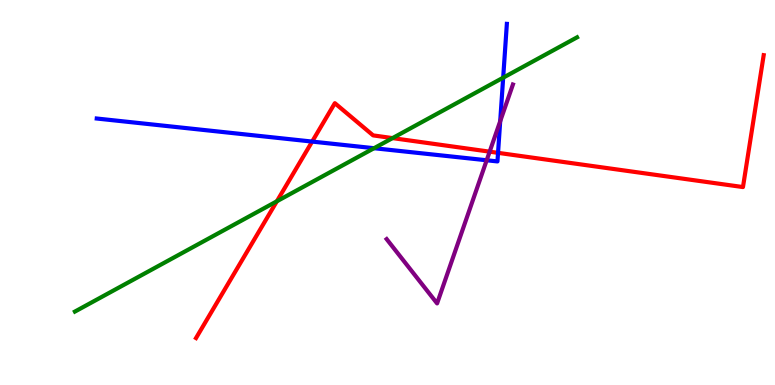[{'lines': ['blue', 'red'], 'intersections': [{'x': 4.03, 'y': 6.32}, {'x': 6.43, 'y': 6.03}]}, {'lines': ['green', 'red'], 'intersections': [{'x': 3.57, 'y': 4.77}, {'x': 5.07, 'y': 6.41}]}, {'lines': ['purple', 'red'], 'intersections': [{'x': 6.32, 'y': 6.06}]}, {'lines': ['blue', 'green'], 'intersections': [{'x': 4.83, 'y': 6.15}, {'x': 6.49, 'y': 7.98}]}, {'lines': ['blue', 'purple'], 'intersections': [{'x': 6.28, 'y': 5.84}, {'x': 6.45, 'y': 6.85}]}, {'lines': ['green', 'purple'], 'intersections': []}]